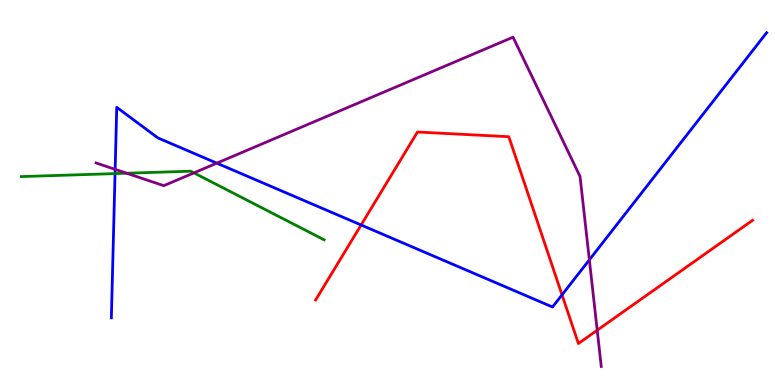[{'lines': ['blue', 'red'], 'intersections': [{'x': 4.66, 'y': 4.16}, {'x': 7.25, 'y': 2.34}]}, {'lines': ['green', 'red'], 'intersections': []}, {'lines': ['purple', 'red'], 'intersections': [{'x': 7.71, 'y': 1.42}]}, {'lines': ['blue', 'green'], 'intersections': [{'x': 1.48, 'y': 5.49}]}, {'lines': ['blue', 'purple'], 'intersections': [{'x': 1.49, 'y': 5.6}, {'x': 2.8, 'y': 5.76}, {'x': 7.6, 'y': 3.25}]}, {'lines': ['green', 'purple'], 'intersections': [{'x': 1.63, 'y': 5.5}, {'x': 2.5, 'y': 5.51}]}]